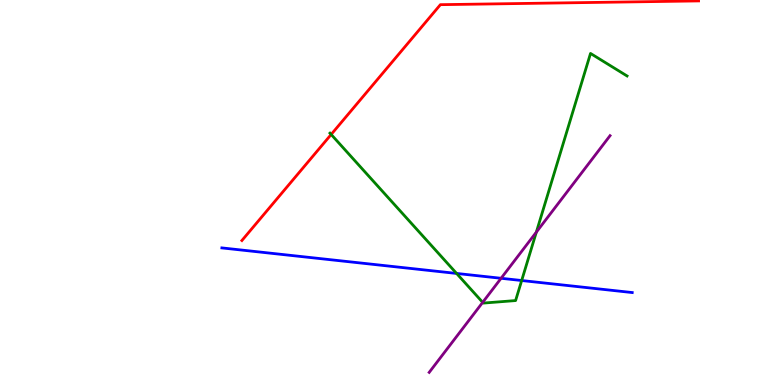[{'lines': ['blue', 'red'], 'intersections': []}, {'lines': ['green', 'red'], 'intersections': [{'x': 4.27, 'y': 6.51}]}, {'lines': ['purple', 'red'], 'intersections': []}, {'lines': ['blue', 'green'], 'intersections': [{'x': 5.89, 'y': 2.9}, {'x': 6.73, 'y': 2.71}]}, {'lines': ['blue', 'purple'], 'intersections': [{'x': 6.47, 'y': 2.77}]}, {'lines': ['green', 'purple'], 'intersections': [{'x': 6.23, 'y': 2.15}, {'x': 6.92, 'y': 3.97}]}]